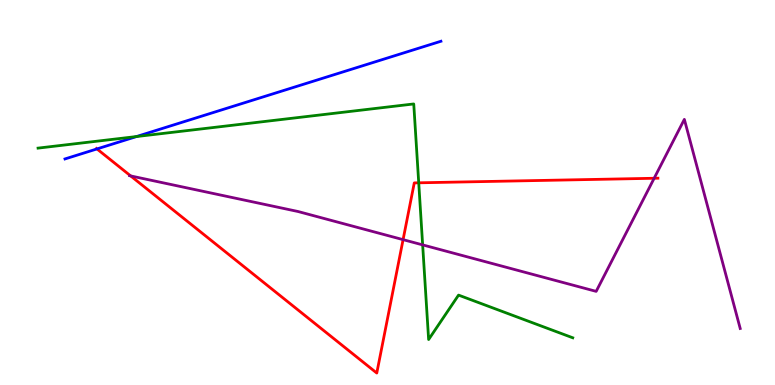[{'lines': ['blue', 'red'], 'intersections': [{'x': 1.25, 'y': 6.13}]}, {'lines': ['green', 'red'], 'intersections': [{'x': 5.4, 'y': 5.25}]}, {'lines': ['purple', 'red'], 'intersections': [{'x': 1.69, 'y': 5.43}, {'x': 5.2, 'y': 3.78}, {'x': 8.44, 'y': 5.37}]}, {'lines': ['blue', 'green'], 'intersections': [{'x': 1.76, 'y': 6.45}]}, {'lines': ['blue', 'purple'], 'intersections': []}, {'lines': ['green', 'purple'], 'intersections': [{'x': 5.45, 'y': 3.64}]}]